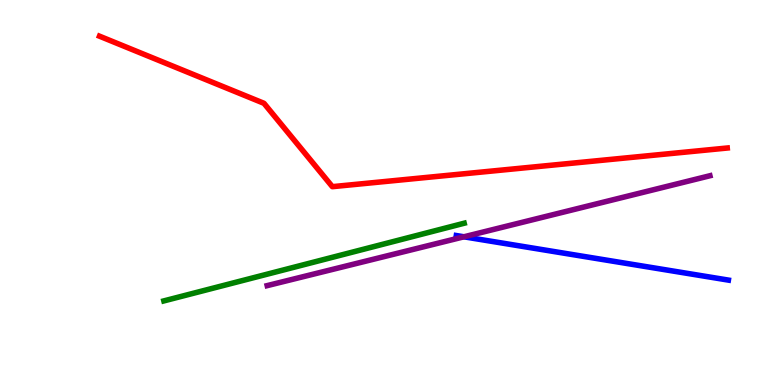[{'lines': ['blue', 'red'], 'intersections': []}, {'lines': ['green', 'red'], 'intersections': []}, {'lines': ['purple', 'red'], 'intersections': []}, {'lines': ['blue', 'green'], 'intersections': []}, {'lines': ['blue', 'purple'], 'intersections': [{'x': 5.99, 'y': 3.85}]}, {'lines': ['green', 'purple'], 'intersections': []}]